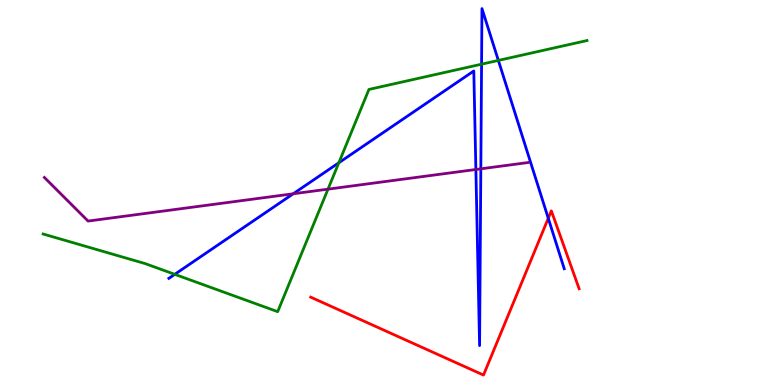[{'lines': ['blue', 'red'], 'intersections': [{'x': 7.07, 'y': 4.33}]}, {'lines': ['green', 'red'], 'intersections': []}, {'lines': ['purple', 'red'], 'intersections': []}, {'lines': ['blue', 'green'], 'intersections': [{'x': 2.25, 'y': 2.87}, {'x': 4.37, 'y': 5.77}, {'x': 6.21, 'y': 8.33}, {'x': 6.43, 'y': 8.43}]}, {'lines': ['blue', 'purple'], 'intersections': [{'x': 3.78, 'y': 4.97}, {'x': 6.14, 'y': 5.6}, {'x': 6.2, 'y': 5.61}]}, {'lines': ['green', 'purple'], 'intersections': [{'x': 4.23, 'y': 5.09}]}]